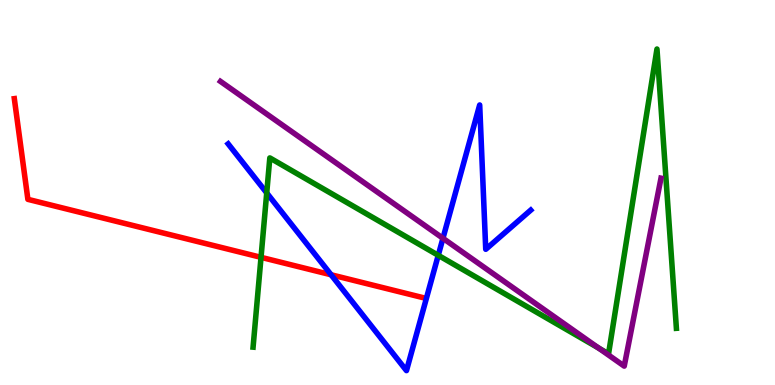[{'lines': ['blue', 'red'], 'intersections': [{'x': 4.27, 'y': 2.86}]}, {'lines': ['green', 'red'], 'intersections': [{'x': 3.37, 'y': 3.32}]}, {'lines': ['purple', 'red'], 'intersections': []}, {'lines': ['blue', 'green'], 'intersections': [{'x': 3.44, 'y': 4.99}, {'x': 5.65, 'y': 3.37}]}, {'lines': ['blue', 'purple'], 'intersections': [{'x': 5.72, 'y': 3.81}]}, {'lines': ['green', 'purple'], 'intersections': [{'x': 7.72, 'y': 0.96}]}]